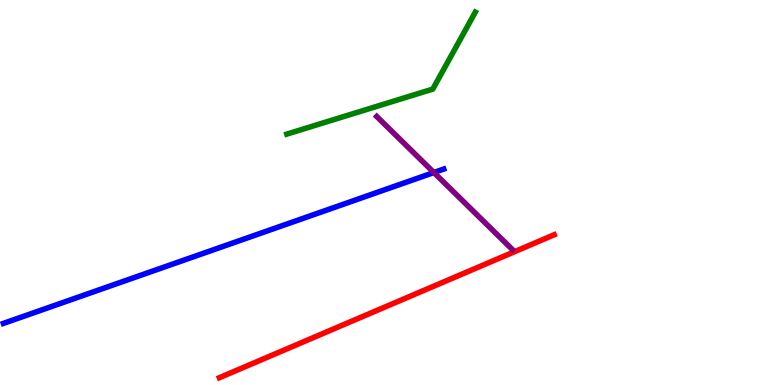[{'lines': ['blue', 'red'], 'intersections': []}, {'lines': ['green', 'red'], 'intersections': []}, {'lines': ['purple', 'red'], 'intersections': []}, {'lines': ['blue', 'green'], 'intersections': []}, {'lines': ['blue', 'purple'], 'intersections': [{'x': 5.6, 'y': 5.52}]}, {'lines': ['green', 'purple'], 'intersections': []}]